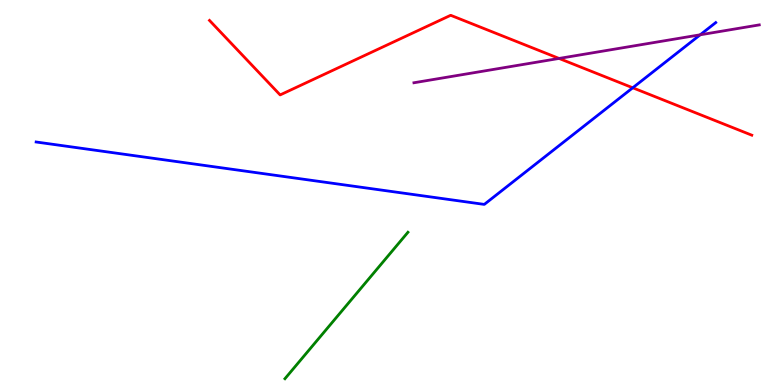[{'lines': ['blue', 'red'], 'intersections': [{'x': 8.16, 'y': 7.72}]}, {'lines': ['green', 'red'], 'intersections': []}, {'lines': ['purple', 'red'], 'intersections': [{'x': 7.21, 'y': 8.48}]}, {'lines': ['blue', 'green'], 'intersections': []}, {'lines': ['blue', 'purple'], 'intersections': [{'x': 9.03, 'y': 9.1}]}, {'lines': ['green', 'purple'], 'intersections': []}]